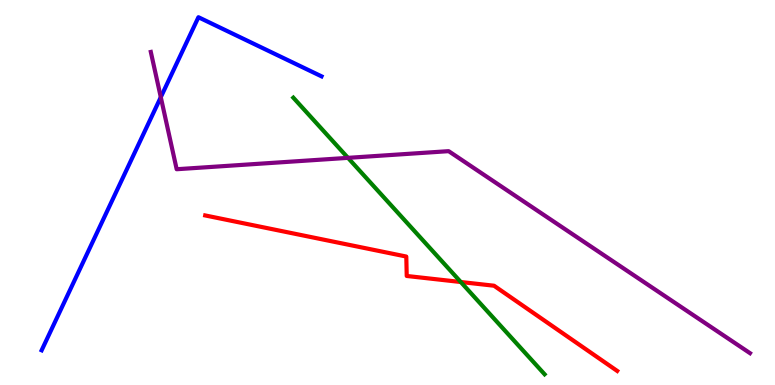[{'lines': ['blue', 'red'], 'intersections': []}, {'lines': ['green', 'red'], 'intersections': [{'x': 5.95, 'y': 2.68}]}, {'lines': ['purple', 'red'], 'intersections': []}, {'lines': ['blue', 'green'], 'intersections': []}, {'lines': ['blue', 'purple'], 'intersections': [{'x': 2.07, 'y': 7.48}]}, {'lines': ['green', 'purple'], 'intersections': [{'x': 4.49, 'y': 5.9}]}]